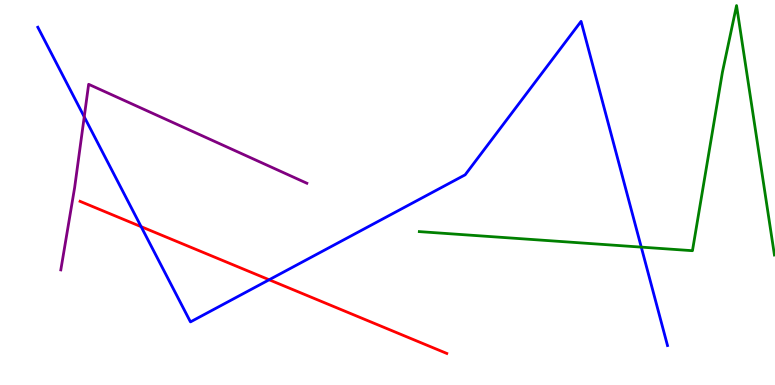[{'lines': ['blue', 'red'], 'intersections': [{'x': 1.82, 'y': 4.11}, {'x': 3.47, 'y': 2.73}]}, {'lines': ['green', 'red'], 'intersections': []}, {'lines': ['purple', 'red'], 'intersections': []}, {'lines': ['blue', 'green'], 'intersections': [{'x': 8.27, 'y': 3.58}]}, {'lines': ['blue', 'purple'], 'intersections': [{'x': 1.09, 'y': 6.97}]}, {'lines': ['green', 'purple'], 'intersections': []}]